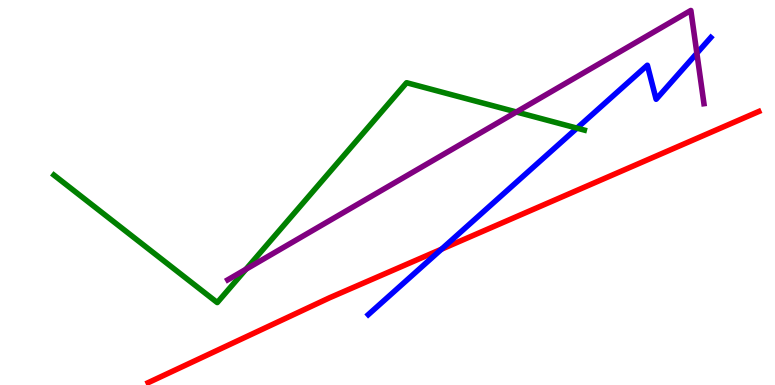[{'lines': ['blue', 'red'], 'intersections': [{'x': 5.7, 'y': 3.53}]}, {'lines': ['green', 'red'], 'intersections': []}, {'lines': ['purple', 'red'], 'intersections': []}, {'lines': ['blue', 'green'], 'intersections': [{'x': 7.44, 'y': 6.67}]}, {'lines': ['blue', 'purple'], 'intersections': [{'x': 8.99, 'y': 8.62}]}, {'lines': ['green', 'purple'], 'intersections': [{'x': 3.17, 'y': 3.01}, {'x': 6.66, 'y': 7.09}]}]